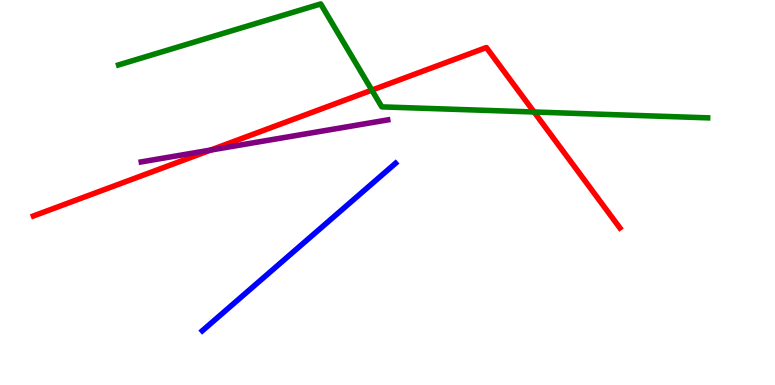[{'lines': ['blue', 'red'], 'intersections': []}, {'lines': ['green', 'red'], 'intersections': [{'x': 4.8, 'y': 7.66}, {'x': 6.89, 'y': 7.09}]}, {'lines': ['purple', 'red'], 'intersections': [{'x': 2.72, 'y': 6.1}]}, {'lines': ['blue', 'green'], 'intersections': []}, {'lines': ['blue', 'purple'], 'intersections': []}, {'lines': ['green', 'purple'], 'intersections': []}]